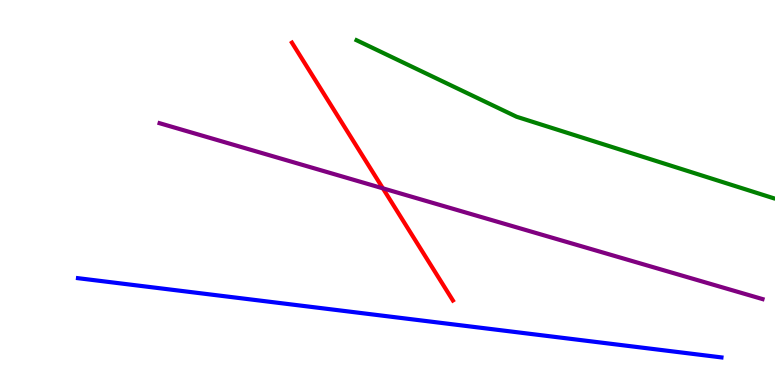[{'lines': ['blue', 'red'], 'intersections': []}, {'lines': ['green', 'red'], 'intersections': []}, {'lines': ['purple', 'red'], 'intersections': [{'x': 4.94, 'y': 5.11}]}, {'lines': ['blue', 'green'], 'intersections': []}, {'lines': ['blue', 'purple'], 'intersections': []}, {'lines': ['green', 'purple'], 'intersections': []}]